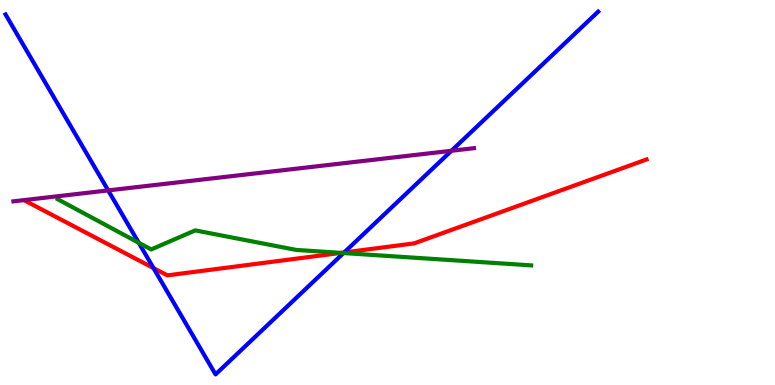[{'lines': ['blue', 'red'], 'intersections': [{'x': 1.98, 'y': 3.04}, {'x': 4.44, 'y': 3.44}]}, {'lines': ['green', 'red'], 'intersections': [{'x': 4.4, 'y': 3.43}]}, {'lines': ['purple', 'red'], 'intersections': []}, {'lines': ['blue', 'green'], 'intersections': [{'x': 1.79, 'y': 3.69}, {'x': 4.43, 'y': 3.43}]}, {'lines': ['blue', 'purple'], 'intersections': [{'x': 1.4, 'y': 5.05}, {'x': 5.82, 'y': 6.08}]}, {'lines': ['green', 'purple'], 'intersections': []}]